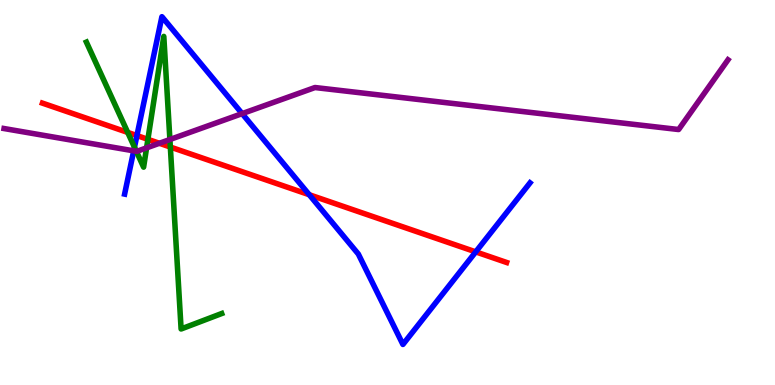[{'lines': ['blue', 'red'], 'intersections': [{'x': 1.77, 'y': 6.48}, {'x': 3.99, 'y': 4.94}, {'x': 6.14, 'y': 3.46}]}, {'lines': ['green', 'red'], 'intersections': [{'x': 1.65, 'y': 6.56}, {'x': 1.91, 'y': 6.38}, {'x': 2.2, 'y': 6.18}]}, {'lines': ['purple', 'red'], 'intersections': [{'x': 2.06, 'y': 6.28}]}, {'lines': ['blue', 'green'], 'intersections': [{'x': 1.74, 'y': 6.18}]}, {'lines': ['blue', 'purple'], 'intersections': [{'x': 1.73, 'y': 6.08}, {'x': 3.12, 'y': 7.05}]}, {'lines': ['green', 'purple'], 'intersections': [{'x': 1.76, 'y': 6.07}, {'x': 1.89, 'y': 6.16}, {'x': 2.19, 'y': 6.38}]}]